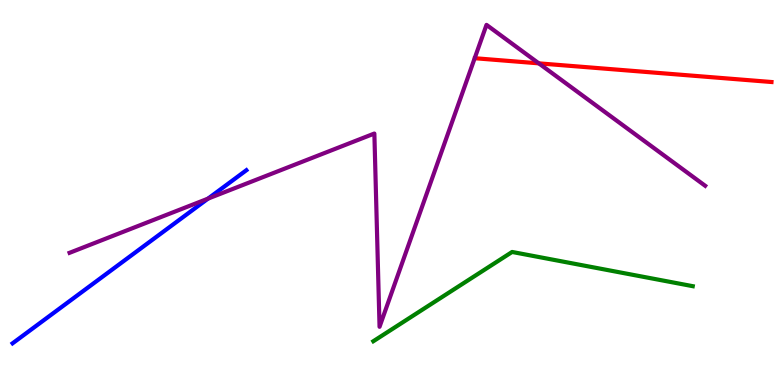[{'lines': ['blue', 'red'], 'intersections': []}, {'lines': ['green', 'red'], 'intersections': []}, {'lines': ['purple', 'red'], 'intersections': [{'x': 6.95, 'y': 8.35}]}, {'lines': ['blue', 'green'], 'intersections': []}, {'lines': ['blue', 'purple'], 'intersections': [{'x': 2.68, 'y': 4.84}]}, {'lines': ['green', 'purple'], 'intersections': []}]